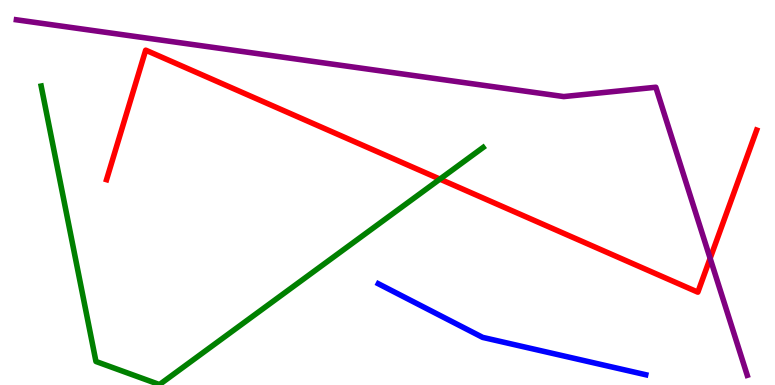[{'lines': ['blue', 'red'], 'intersections': []}, {'lines': ['green', 'red'], 'intersections': [{'x': 5.68, 'y': 5.35}]}, {'lines': ['purple', 'red'], 'intersections': [{'x': 9.16, 'y': 3.29}]}, {'lines': ['blue', 'green'], 'intersections': []}, {'lines': ['blue', 'purple'], 'intersections': []}, {'lines': ['green', 'purple'], 'intersections': []}]